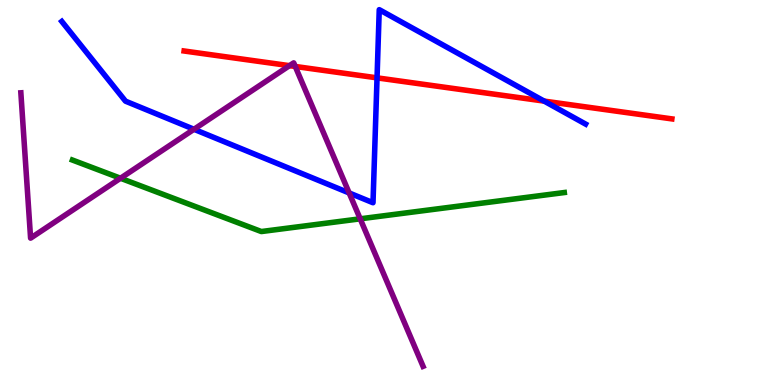[{'lines': ['blue', 'red'], 'intersections': [{'x': 4.87, 'y': 7.98}, {'x': 7.02, 'y': 7.37}]}, {'lines': ['green', 'red'], 'intersections': []}, {'lines': ['purple', 'red'], 'intersections': [{'x': 3.74, 'y': 8.29}, {'x': 3.81, 'y': 8.27}]}, {'lines': ['blue', 'green'], 'intersections': []}, {'lines': ['blue', 'purple'], 'intersections': [{'x': 2.5, 'y': 6.64}, {'x': 4.51, 'y': 4.99}]}, {'lines': ['green', 'purple'], 'intersections': [{'x': 1.55, 'y': 5.37}, {'x': 4.65, 'y': 4.32}]}]